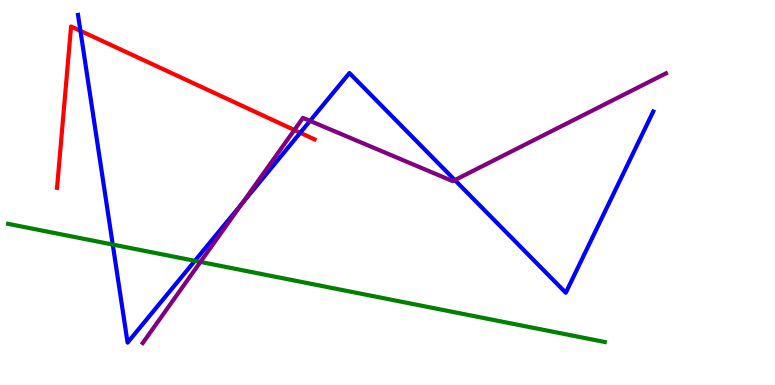[{'lines': ['blue', 'red'], 'intersections': [{'x': 1.04, 'y': 9.2}, {'x': 3.87, 'y': 6.55}]}, {'lines': ['green', 'red'], 'intersections': []}, {'lines': ['purple', 'red'], 'intersections': [{'x': 3.8, 'y': 6.62}]}, {'lines': ['blue', 'green'], 'intersections': [{'x': 1.45, 'y': 3.65}, {'x': 2.51, 'y': 3.23}]}, {'lines': ['blue', 'purple'], 'intersections': [{'x': 3.12, 'y': 4.71}, {'x': 4.0, 'y': 6.86}, {'x': 5.87, 'y': 5.32}]}, {'lines': ['green', 'purple'], 'intersections': [{'x': 2.59, 'y': 3.2}]}]